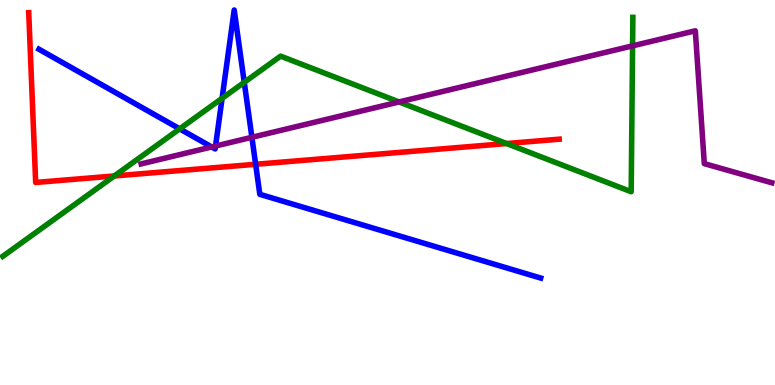[{'lines': ['blue', 'red'], 'intersections': [{'x': 3.3, 'y': 5.73}]}, {'lines': ['green', 'red'], 'intersections': [{'x': 1.47, 'y': 5.43}, {'x': 6.54, 'y': 6.27}]}, {'lines': ['purple', 'red'], 'intersections': []}, {'lines': ['blue', 'green'], 'intersections': [{'x': 2.32, 'y': 6.65}, {'x': 2.87, 'y': 7.45}, {'x': 3.15, 'y': 7.86}]}, {'lines': ['blue', 'purple'], 'intersections': [{'x': 2.73, 'y': 6.18}, {'x': 2.78, 'y': 6.21}, {'x': 3.25, 'y': 6.43}]}, {'lines': ['green', 'purple'], 'intersections': [{'x': 5.15, 'y': 7.35}, {'x': 8.16, 'y': 8.81}]}]